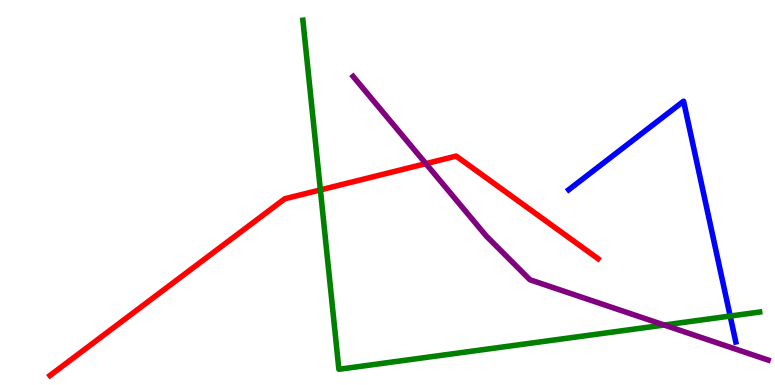[{'lines': ['blue', 'red'], 'intersections': []}, {'lines': ['green', 'red'], 'intersections': [{'x': 4.13, 'y': 5.07}]}, {'lines': ['purple', 'red'], 'intersections': [{'x': 5.5, 'y': 5.75}]}, {'lines': ['blue', 'green'], 'intersections': [{'x': 9.42, 'y': 1.79}]}, {'lines': ['blue', 'purple'], 'intersections': []}, {'lines': ['green', 'purple'], 'intersections': [{'x': 8.57, 'y': 1.56}]}]